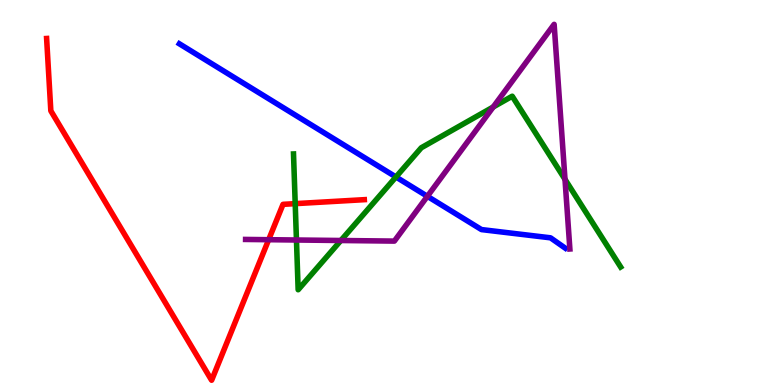[{'lines': ['blue', 'red'], 'intersections': []}, {'lines': ['green', 'red'], 'intersections': [{'x': 3.81, 'y': 4.71}]}, {'lines': ['purple', 'red'], 'intersections': [{'x': 3.47, 'y': 3.77}]}, {'lines': ['blue', 'green'], 'intersections': [{'x': 5.11, 'y': 5.4}]}, {'lines': ['blue', 'purple'], 'intersections': [{'x': 5.51, 'y': 4.9}]}, {'lines': ['green', 'purple'], 'intersections': [{'x': 3.83, 'y': 3.77}, {'x': 4.4, 'y': 3.75}, {'x': 6.36, 'y': 7.22}, {'x': 7.29, 'y': 5.34}]}]